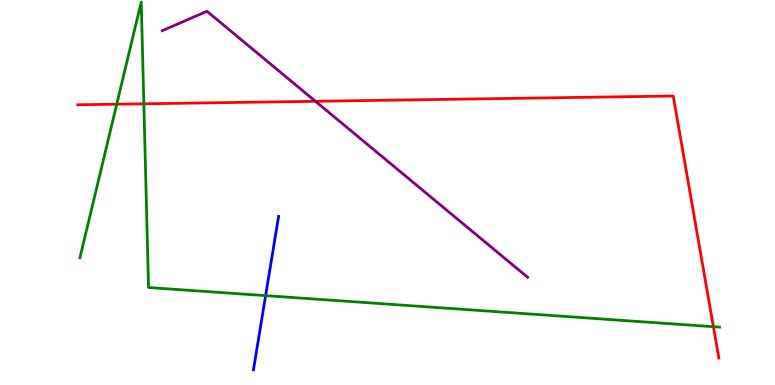[{'lines': ['blue', 'red'], 'intersections': []}, {'lines': ['green', 'red'], 'intersections': [{'x': 1.51, 'y': 7.29}, {'x': 1.86, 'y': 7.3}, {'x': 9.21, 'y': 1.51}]}, {'lines': ['purple', 'red'], 'intersections': [{'x': 4.07, 'y': 7.37}]}, {'lines': ['blue', 'green'], 'intersections': [{'x': 3.43, 'y': 2.32}]}, {'lines': ['blue', 'purple'], 'intersections': []}, {'lines': ['green', 'purple'], 'intersections': []}]